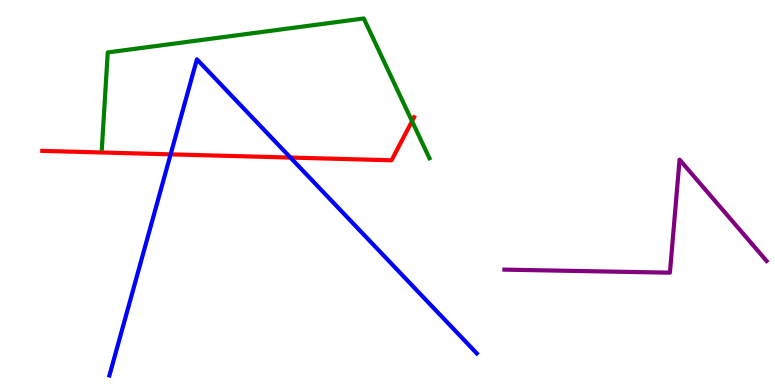[{'lines': ['blue', 'red'], 'intersections': [{'x': 2.2, 'y': 5.99}, {'x': 3.75, 'y': 5.91}]}, {'lines': ['green', 'red'], 'intersections': [{'x': 5.32, 'y': 6.85}]}, {'lines': ['purple', 'red'], 'intersections': []}, {'lines': ['blue', 'green'], 'intersections': []}, {'lines': ['blue', 'purple'], 'intersections': []}, {'lines': ['green', 'purple'], 'intersections': []}]